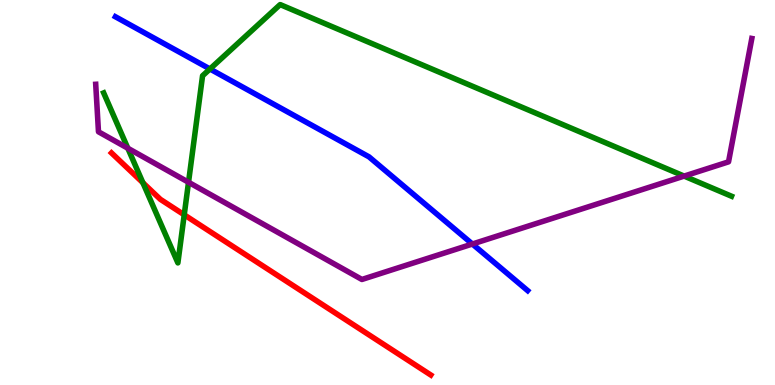[{'lines': ['blue', 'red'], 'intersections': []}, {'lines': ['green', 'red'], 'intersections': [{'x': 1.84, 'y': 5.25}, {'x': 2.38, 'y': 4.42}]}, {'lines': ['purple', 'red'], 'intersections': []}, {'lines': ['blue', 'green'], 'intersections': [{'x': 2.71, 'y': 8.21}]}, {'lines': ['blue', 'purple'], 'intersections': [{'x': 6.1, 'y': 3.66}]}, {'lines': ['green', 'purple'], 'intersections': [{'x': 1.65, 'y': 6.15}, {'x': 2.43, 'y': 5.27}, {'x': 8.83, 'y': 5.43}]}]